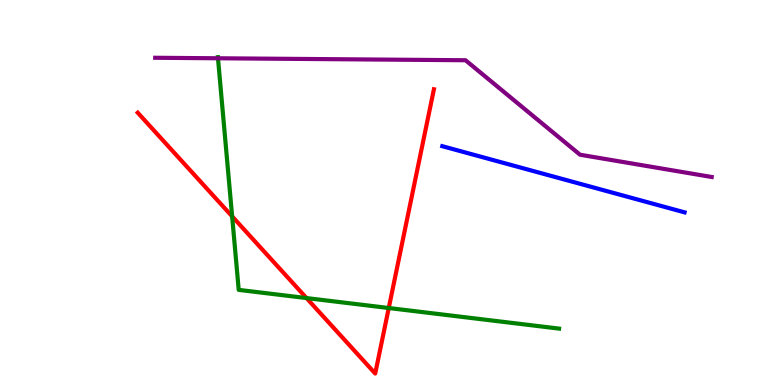[{'lines': ['blue', 'red'], 'intersections': []}, {'lines': ['green', 'red'], 'intersections': [{'x': 3.0, 'y': 4.38}, {'x': 3.96, 'y': 2.26}, {'x': 5.02, 'y': 2.0}]}, {'lines': ['purple', 'red'], 'intersections': []}, {'lines': ['blue', 'green'], 'intersections': []}, {'lines': ['blue', 'purple'], 'intersections': []}, {'lines': ['green', 'purple'], 'intersections': [{'x': 2.81, 'y': 8.49}]}]